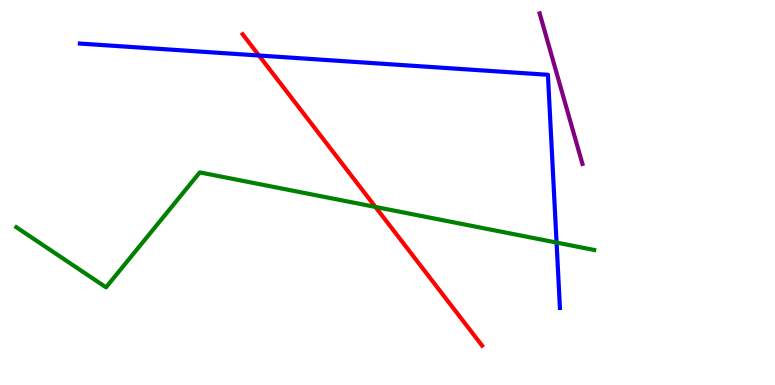[{'lines': ['blue', 'red'], 'intersections': [{'x': 3.34, 'y': 8.56}]}, {'lines': ['green', 'red'], 'intersections': [{'x': 4.84, 'y': 4.62}]}, {'lines': ['purple', 'red'], 'intersections': []}, {'lines': ['blue', 'green'], 'intersections': [{'x': 7.18, 'y': 3.7}]}, {'lines': ['blue', 'purple'], 'intersections': []}, {'lines': ['green', 'purple'], 'intersections': []}]